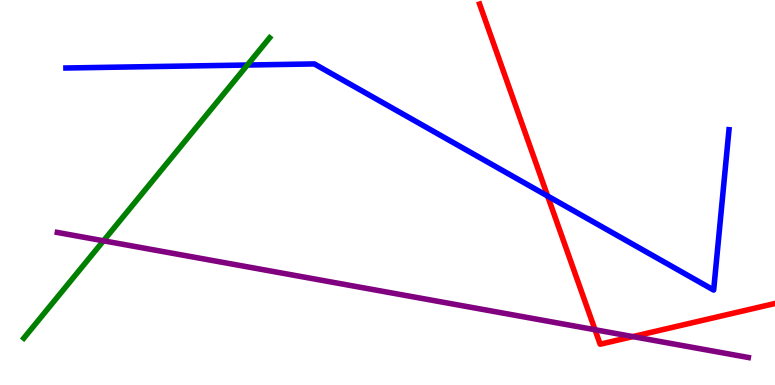[{'lines': ['blue', 'red'], 'intersections': [{'x': 7.07, 'y': 4.91}]}, {'lines': ['green', 'red'], 'intersections': []}, {'lines': ['purple', 'red'], 'intersections': [{'x': 7.68, 'y': 1.44}, {'x': 8.17, 'y': 1.26}]}, {'lines': ['blue', 'green'], 'intersections': [{'x': 3.19, 'y': 8.31}]}, {'lines': ['blue', 'purple'], 'intersections': []}, {'lines': ['green', 'purple'], 'intersections': [{'x': 1.34, 'y': 3.75}]}]